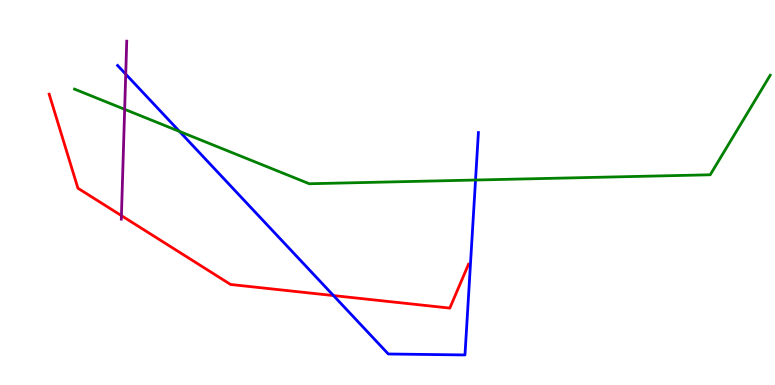[{'lines': ['blue', 'red'], 'intersections': [{'x': 4.3, 'y': 2.32}]}, {'lines': ['green', 'red'], 'intersections': []}, {'lines': ['purple', 'red'], 'intersections': [{'x': 1.57, 'y': 4.4}]}, {'lines': ['blue', 'green'], 'intersections': [{'x': 2.32, 'y': 6.59}, {'x': 6.14, 'y': 5.32}]}, {'lines': ['blue', 'purple'], 'intersections': [{'x': 1.62, 'y': 8.07}]}, {'lines': ['green', 'purple'], 'intersections': [{'x': 1.61, 'y': 7.16}]}]